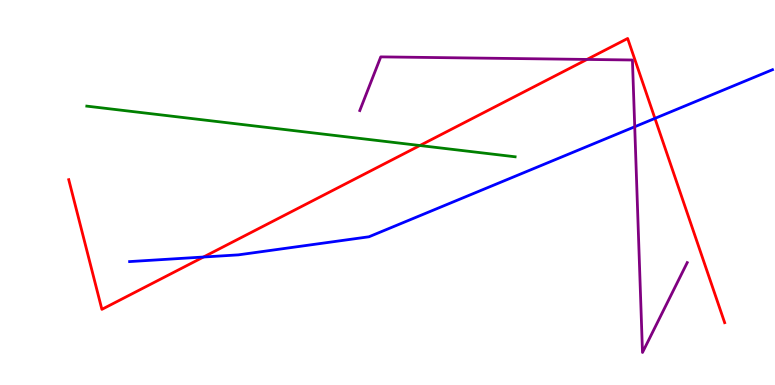[{'lines': ['blue', 'red'], 'intersections': [{'x': 2.63, 'y': 3.32}, {'x': 8.45, 'y': 6.93}]}, {'lines': ['green', 'red'], 'intersections': [{'x': 5.42, 'y': 6.22}]}, {'lines': ['purple', 'red'], 'intersections': [{'x': 7.57, 'y': 8.46}]}, {'lines': ['blue', 'green'], 'intersections': []}, {'lines': ['blue', 'purple'], 'intersections': [{'x': 8.19, 'y': 6.71}]}, {'lines': ['green', 'purple'], 'intersections': []}]